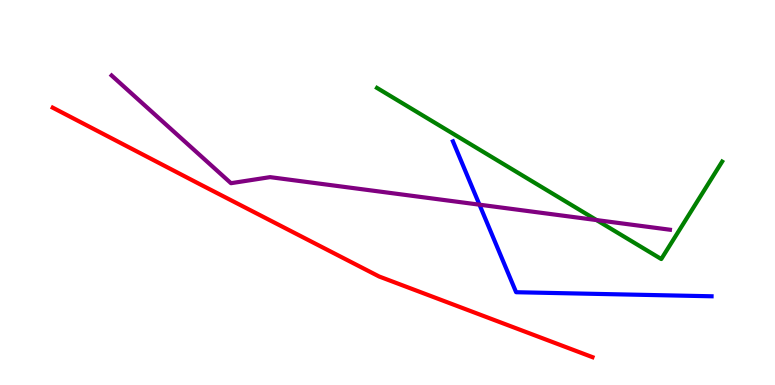[{'lines': ['blue', 'red'], 'intersections': []}, {'lines': ['green', 'red'], 'intersections': []}, {'lines': ['purple', 'red'], 'intersections': []}, {'lines': ['blue', 'green'], 'intersections': []}, {'lines': ['blue', 'purple'], 'intersections': [{'x': 6.19, 'y': 4.68}]}, {'lines': ['green', 'purple'], 'intersections': [{'x': 7.7, 'y': 4.28}]}]